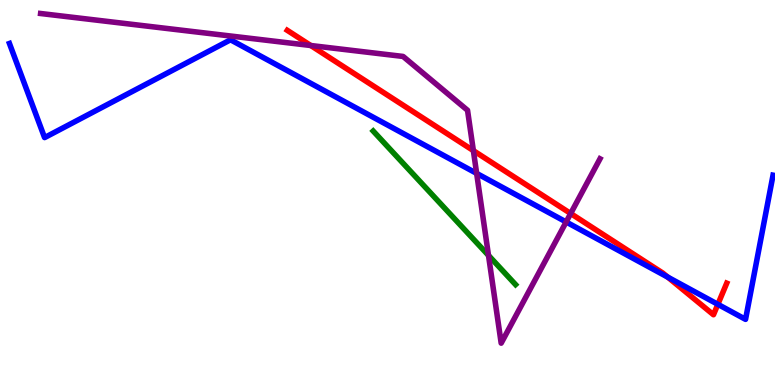[{'lines': ['blue', 'red'], 'intersections': [{'x': 8.62, 'y': 2.8}, {'x': 9.26, 'y': 2.1}]}, {'lines': ['green', 'red'], 'intersections': []}, {'lines': ['purple', 'red'], 'intersections': [{'x': 4.01, 'y': 8.82}, {'x': 6.11, 'y': 6.09}, {'x': 7.36, 'y': 4.45}]}, {'lines': ['blue', 'green'], 'intersections': []}, {'lines': ['blue', 'purple'], 'intersections': [{'x': 6.15, 'y': 5.5}, {'x': 7.31, 'y': 4.23}]}, {'lines': ['green', 'purple'], 'intersections': [{'x': 6.3, 'y': 3.37}]}]